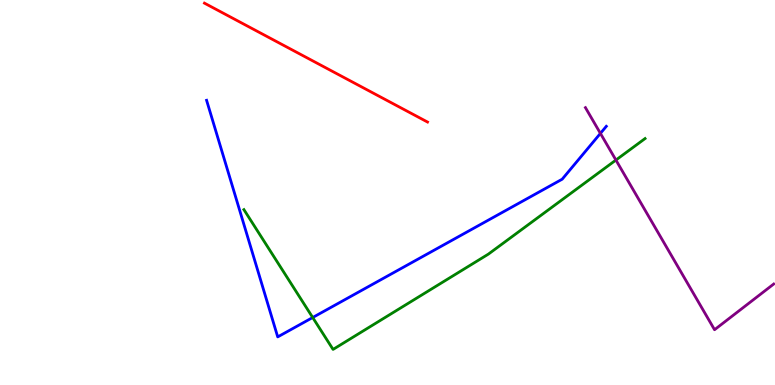[{'lines': ['blue', 'red'], 'intersections': []}, {'lines': ['green', 'red'], 'intersections': []}, {'lines': ['purple', 'red'], 'intersections': []}, {'lines': ['blue', 'green'], 'intersections': [{'x': 4.03, 'y': 1.75}]}, {'lines': ['blue', 'purple'], 'intersections': [{'x': 7.75, 'y': 6.54}]}, {'lines': ['green', 'purple'], 'intersections': [{'x': 7.95, 'y': 5.84}]}]